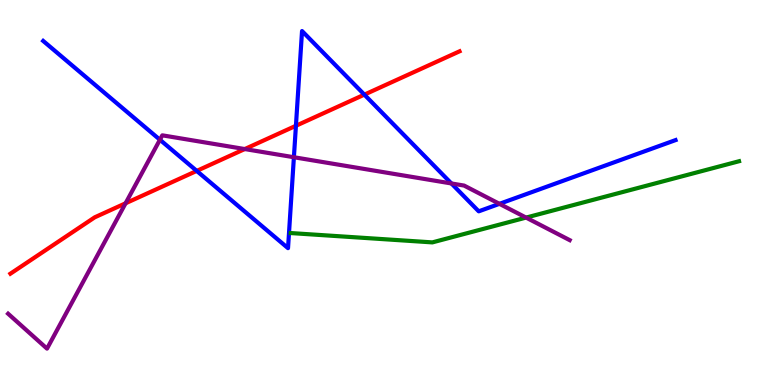[{'lines': ['blue', 'red'], 'intersections': [{'x': 2.54, 'y': 5.56}, {'x': 3.82, 'y': 6.73}, {'x': 4.7, 'y': 7.54}]}, {'lines': ['green', 'red'], 'intersections': []}, {'lines': ['purple', 'red'], 'intersections': [{'x': 1.62, 'y': 4.72}, {'x': 3.16, 'y': 6.13}]}, {'lines': ['blue', 'green'], 'intersections': []}, {'lines': ['blue', 'purple'], 'intersections': [{'x': 2.06, 'y': 6.37}, {'x': 3.79, 'y': 5.92}, {'x': 5.82, 'y': 5.23}, {'x': 6.44, 'y': 4.71}]}, {'lines': ['green', 'purple'], 'intersections': [{'x': 6.79, 'y': 4.35}]}]